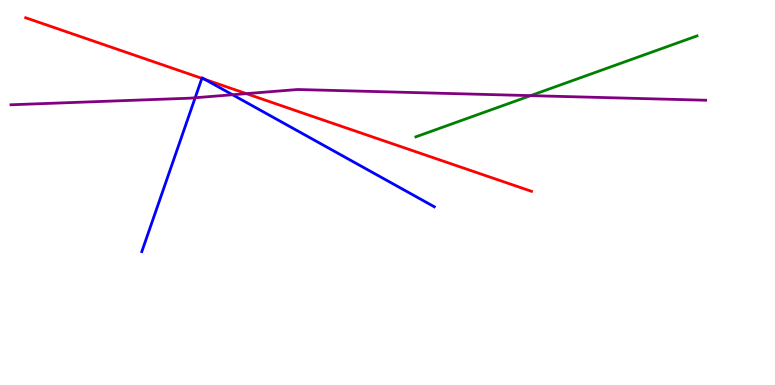[{'lines': ['blue', 'red'], 'intersections': [{'x': 2.6, 'y': 7.97}, {'x': 2.64, 'y': 7.94}]}, {'lines': ['green', 'red'], 'intersections': []}, {'lines': ['purple', 'red'], 'intersections': [{'x': 3.18, 'y': 7.57}]}, {'lines': ['blue', 'green'], 'intersections': []}, {'lines': ['blue', 'purple'], 'intersections': [{'x': 2.52, 'y': 7.46}, {'x': 3.0, 'y': 7.54}]}, {'lines': ['green', 'purple'], 'intersections': [{'x': 6.85, 'y': 7.52}]}]